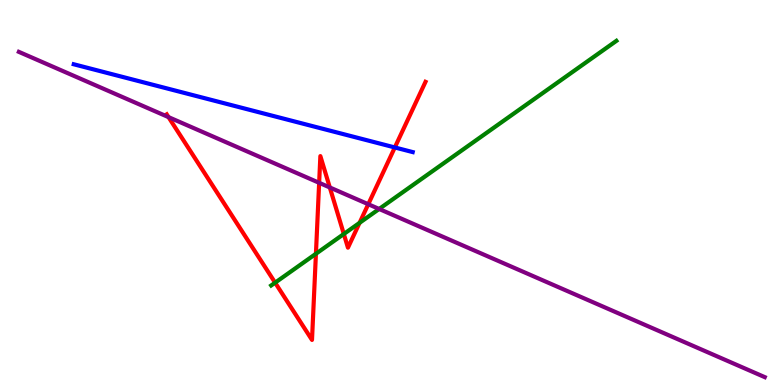[{'lines': ['blue', 'red'], 'intersections': [{'x': 5.09, 'y': 6.17}]}, {'lines': ['green', 'red'], 'intersections': [{'x': 3.55, 'y': 2.66}, {'x': 4.08, 'y': 3.41}, {'x': 4.44, 'y': 3.92}, {'x': 4.64, 'y': 4.21}]}, {'lines': ['purple', 'red'], 'intersections': [{'x': 2.17, 'y': 6.96}, {'x': 4.12, 'y': 5.25}, {'x': 4.26, 'y': 5.13}, {'x': 4.75, 'y': 4.7}]}, {'lines': ['blue', 'green'], 'intersections': []}, {'lines': ['blue', 'purple'], 'intersections': []}, {'lines': ['green', 'purple'], 'intersections': [{'x': 4.89, 'y': 4.57}]}]